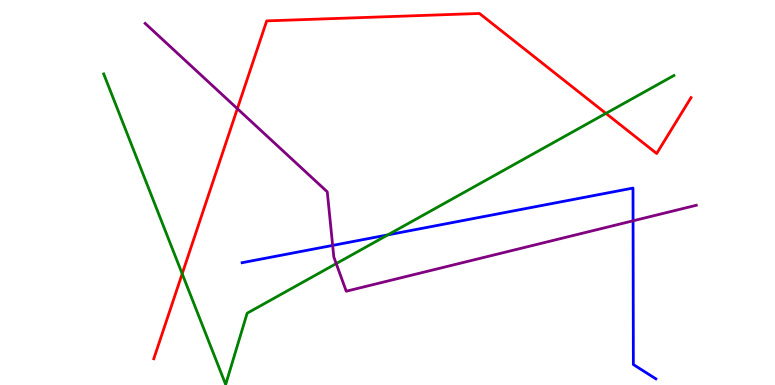[{'lines': ['blue', 'red'], 'intersections': []}, {'lines': ['green', 'red'], 'intersections': [{'x': 2.35, 'y': 2.89}, {'x': 7.82, 'y': 7.05}]}, {'lines': ['purple', 'red'], 'intersections': [{'x': 3.06, 'y': 7.18}]}, {'lines': ['blue', 'green'], 'intersections': [{'x': 5.0, 'y': 3.9}]}, {'lines': ['blue', 'purple'], 'intersections': [{'x': 4.29, 'y': 3.63}, {'x': 8.17, 'y': 4.26}]}, {'lines': ['green', 'purple'], 'intersections': [{'x': 4.34, 'y': 3.15}]}]